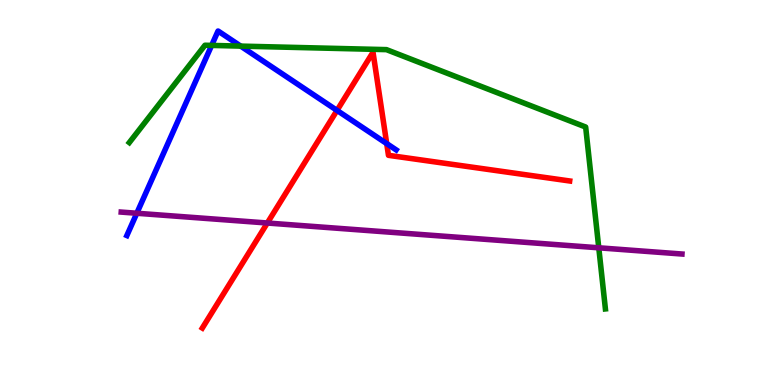[{'lines': ['blue', 'red'], 'intersections': [{'x': 4.35, 'y': 7.13}, {'x': 4.99, 'y': 6.27}]}, {'lines': ['green', 'red'], 'intersections': []}, {'lines': ['purple', 'red'], 'intersections': [{'x': 3.45, 'y': 4.21}]}, {'lines': ['blue', 'green'], 'intersections': [{'x': 2.73, 'y': 8.82}, {'x': 3.11, 'y': 8.8}]}, {'lines': ['blue', 'purple'], 'intersections': [{'x': 1.77, 'y': 4.46}]}, {'lines': ['green', 'purple'], 'intersections': [{'x': 7.73, 'y': 3.56}]}]